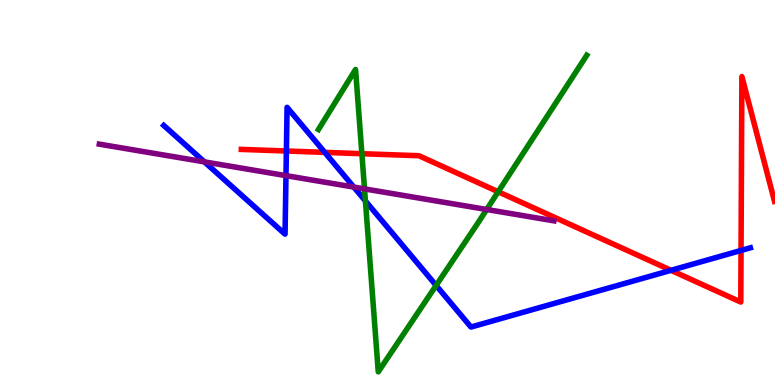[{'lines': ['blue', 'red'], 'intersections': [{'x': 3.7, 'y': 6.08}, {'x': 4.19, 'y': 6.04}, {'x': 8.66, 'y': 2.98}, {'x': 9.56, 'y': 3.49}]}, {'lines': ['green', 'red'], 'intersections': [{'x': 4.67, 'y': 6.01}, {'x': 6.43, 'y': 5.02}]}, {'lines': ['purple', 'red'], 'intersections': []}, {'lines': ['blue', 'green'], 'intersections': [{'x': 4.72, 'y': 4.78}, {'x': 5.63, 'y': 2.59}]}, {'lines': ['blue', 'purple'], 'intersections': [{'x': 2.64, 'y': 5.8}, {'x': 3.69, 'y': 5.44}, {'x': 4.57, 'y': 5.14}]}, {'lines': ['green', 'purple'], 'intersections': [{'x': 4.7, 'y': 5.09}, {'x': 6.28, 'y': 4.56}]}]